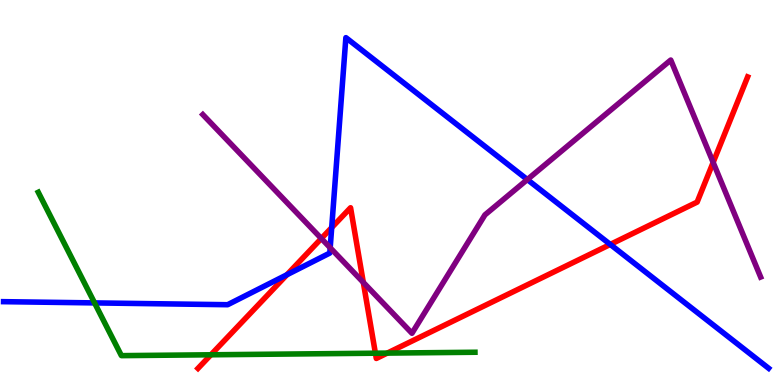[{'lines': ['blue', 'red'], 'intersections': [{'x': 3.7, 'y': 2.86}, {'x': 4.28, 'y': 4.09}, {'x': 7.87, 'y': 3.65}]}, {'lines': ['green', 'red'], 'intersections': [{'x': 2.72, 'y': 0.785}, {'x': 4.84, 'y': 0.826}, {'x': 5.0, 'y': 0.829}]}, {'lines': ['purple', 'red'], 'intersections': [{'x': 4.15, 'y': 3.81}, {'x': 4.69, 'y': 2.67}, {'x': 9.2, 'y': 5.78}]}, {'lines': ['blue', 'green'], 'intersections': [{'x': 1.22, 'y': 2.13}]}, {'lines': ['blue', 'purple'], 'intersections': [{'x': 4.26, 'y': 3.56}, {'x': 6.8, 'y': 5.34}]}, {'lines': ['green', 'purple'], 'intersections': []}]